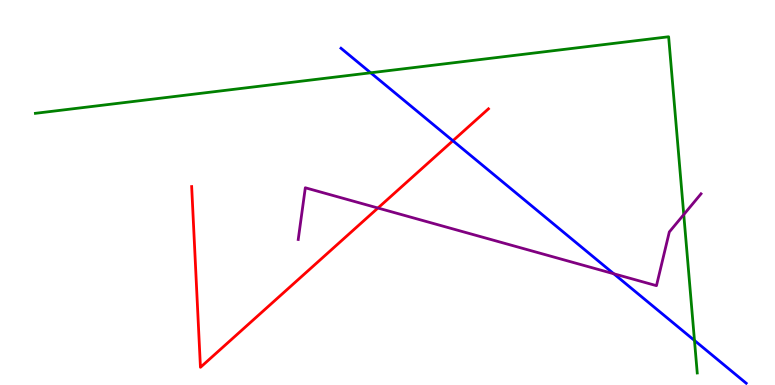[{'lines': ['blue', 'red'], 'intersections': [{'x': 5.84, 'y': 6.34}]}, {'lines': ['green', 'red'], 'intersections': []}, {'lines': ['purple', 'red'], 'intersections': [{'x': 4.88, 'y': 4.6}]}, {'lines': ['blue', 'green'], 'intersections': [{'x': 4.78, 'y': 8.11}, {'x': 8.96, 'y': 1.16}]}, {'lines': ['blue', 'purple'], 'intersections': [{'x': 7.92, 'y': 2.89}]}, {'lines': ['green', 'purple'], 'intersections': [{'x': 8.82, 'y': 4.43}]}]